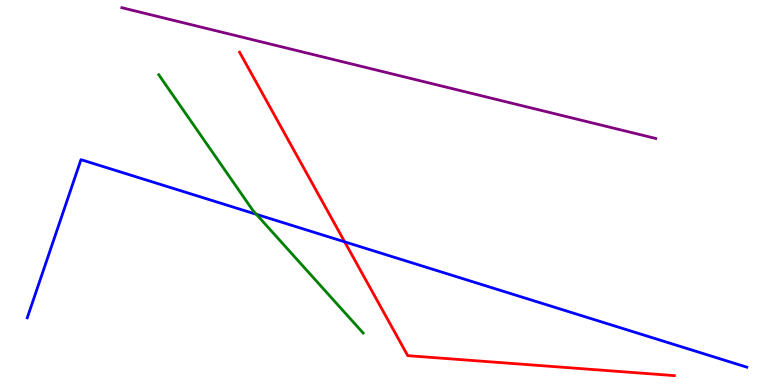[{'lines': ['blue', 'red'], 'intersections': [{'x': 4.45, 'y': 3.72}]}, {'lines': ['green', 'red'], 'intersections': []}, {'lines': ['purple', 'red'], 'intersections': []}, {'lines': ['blue', 'green'], 'intersections': [{'x': 3.31, 'y': 4.43}]}, {'lines': ['blue', 'purple'], 'intersections': []}, {'lines': ['green', 'purple'], 'intersections': []}]